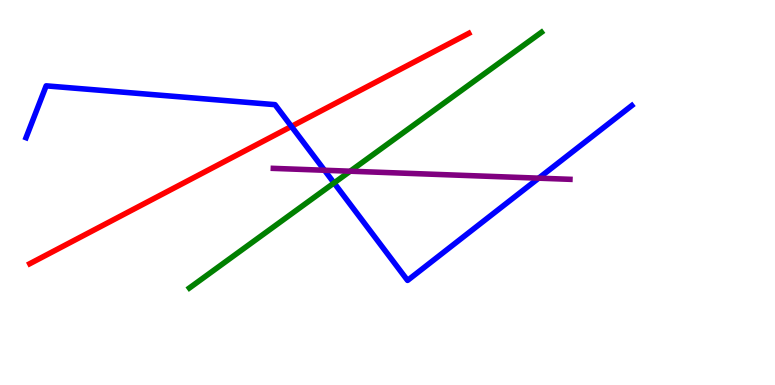[{'lines': ['blue', 'red'], 'intersections': [{'x': 3.76, 'y': 6.72}]}, {'lines': ['green', 'red'], 'intersections': []}, {'lines': ['purple', 'red'], 'intersections': []}, {'lines': ['blue', 'green'], 'intersections': [{'x': 4.31, 'y': 5.25}]}, {'lines': ['blue', 'purple'], 'intersections': [{'x': 4.19, 'y': 5.58}, {'x': 6.95, 'y': 5.37}]}, {'lines': ['green', 'purple'], 'intersections': [{'x': 4.52, 'y': 5.55}]}]